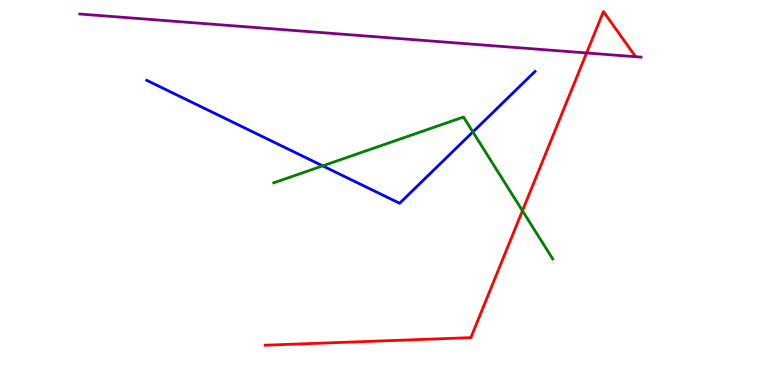[{'lines': ['blue', 'red'], 'intersections': []}, {'lines': ['green', 'red'], 'intersections': [{'x': 6.74, 'y': 4.53}]}, {'lines': ['purple', 'red'], 'intersections': [{'x': 7.57, 'y': 8.62}]}, {'lines': ['blue', 'green'], 'intersections': [{'x': 4.16, 'y': 5.69}, {'x': 6.1, 'y': 6.57}]}, {'lines': ['blue', 'purple'], 'intersections': []}, {'lines': ['green', 'purple'], 'intersections': []}]